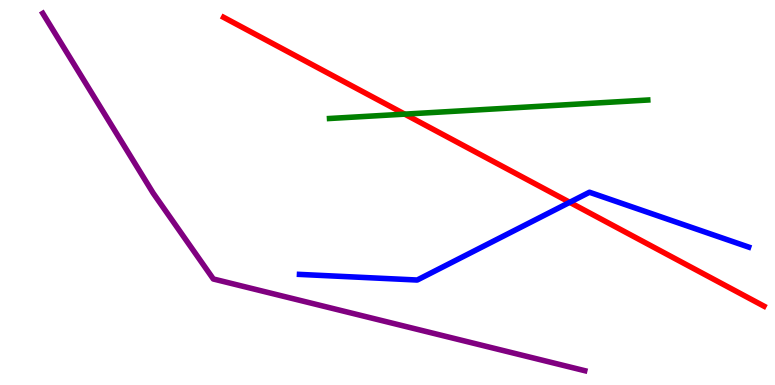[{'lines': ['blue', 'red'], 'intersections': [{'x': 7.35, 'y': 4.74}]}, {'lines': ['green', 'red'], 'intersections': [{'x': 5.22, 'y': 7.04}]}, {'lines': ['purple', 'red'], 'intersections': []}, {'lines': ['blue', 'green'], 'intersections': []}, {'lines': ['blue', 'purple'], 'intersections': []}, {'lines': ['green', 'purple'], 'intersections': []}]